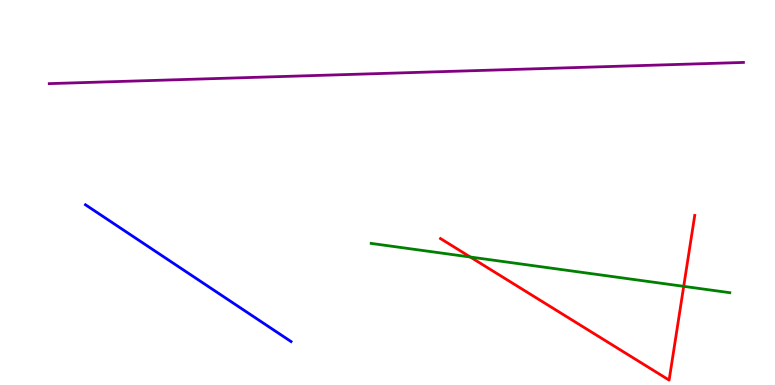[{'lines': ['blue', 'red'], 'intersections': []}, {'lines': ['green', 'red'], 'intersections': [{'x': 6.07, 'y': 3.32}, {'x': 8.82, 'y': 2.56}]}, {'lines': ['purple', 'red'], 'intersections': []}, {'lines': ['blue', 'green'], 'intersections': []}, {'lines': ['blue', 'purple'], 'intersections': []}, {'lines': ['green', 'purple'], 'intersections': []}]